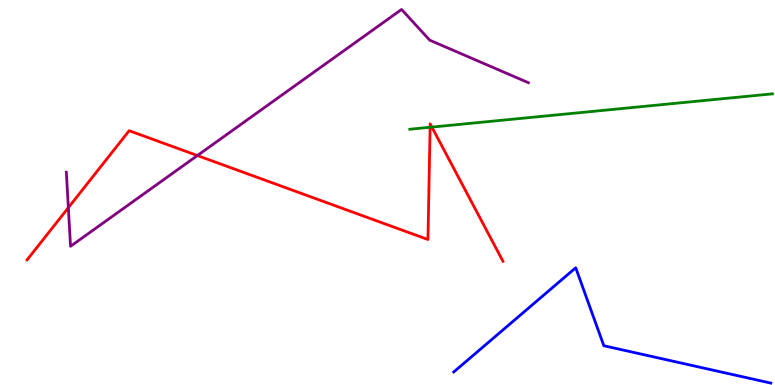[{'lines': ['blue', 'red'], 'intersections': []}, {'lines': ['green', 'red'], 'intersections': [{'x': 5.55, 'y': 6.69}, {'x': 5.57, 'y': 6.7}]}, {'lines': ['purple', 'red'], 'intersections': [{'x': 0.882, 'y': 4.61}, {'x': 2.55, 'y': 5.96}]}, {'lines': ['blue', 'green'], 'intersections': []}, {'lines': ['blue', 'purple'], 'intersections': []}, {'lines': ['green', 'purple'], 'intersections': []}]